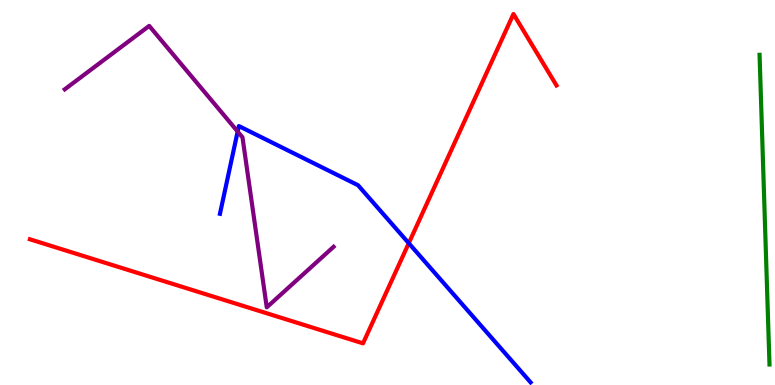[{'lines': ['blue', 'red'], 'intersections': [{'x': 5.27, 'y': 3.68}]}, {'lines': ['green', 'red'], 'intersections': []}, {'lines': ['purple', 'red'], 'intersections': []}, {'lines': ['blue', 'green'], 'intersections': []}, {'lines': ['blue', 'purple'], 'intersections': [{'x': 3.07, 'y': 6.58}]}, {'lines': ['green', 'purple'], 'intersections': []}]